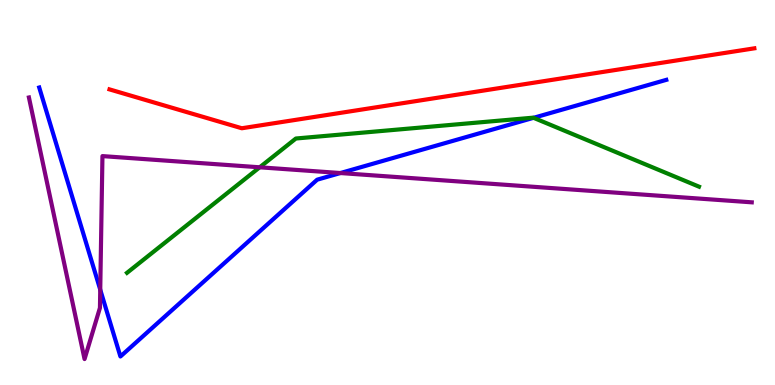[{'lines': ['blue', 'red'], 'intersections': []}, {'lines': ['green', 'red'], 'intersections': []}, {'lines': ['purple', 'red'], 'intersections': []}, {'lines': ['blue', 'green'], 'intersections': [{'x': 6.88, 'y': 6.94}]}, {'lines': ['blue', 'purple'], 'intersections': [{'x': 1.29, 'y': 2.48}, {'x': 4.39, 'y': 5.51}]}, {'lines': ['green', 'purple'], 'intersections': [{'x': 3.35, 'y': 5.65}]}]